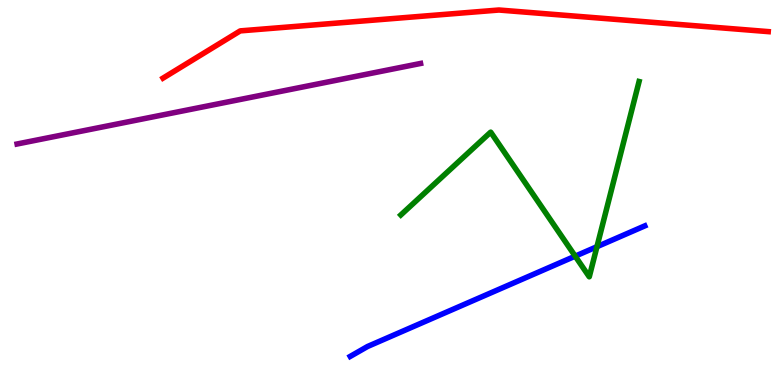[{'lines': ['blue', 'red'], 'intersections': []}, {'lines': ['green', 'red'], 'intersections': []}, {'lines': ['purple', 'red'], 'intersections': []}, {'lines': ['blue', 'green'], 'intersections': [{'x': 7.42, 'y': 3.35}, {'x': 7.7, 'y': 3.59}]}, {'lines': ['blue', 'purple'], 'intersections': []}, {'lines': ['green', 'purple'], 'intersections': []}]